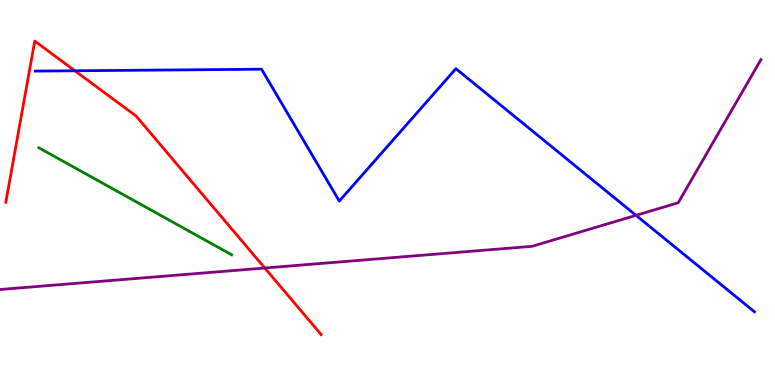[{'lines': ['blue', 'red'], 'intersections': [{'x': 0.966, 'y': 8.16}]}, {'lines': ['green', 'red'], 'intersections': []}, {'lines': ['purple', 'red'], 'intersections': [{'x': 3.42, 'y': 3.04}]}, {'lines': ['blue', 'green'], 'intersections': []}, {'lines': ['blue', 'purple'], 'intersections': [{'x': 8.21, 'y': 4.41}]}, {'lines': ['green', 'purple'], 'intersections': []}]